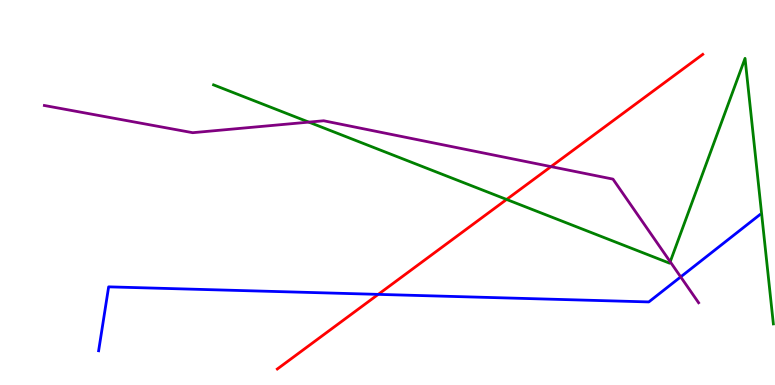[{'lines': ['blue', 'red'], 'intersections': [{'x': 4.88, 'y': 2.35}]}, {'lines': ['green', 'red'], 'intersections': [{'x': 6.54, 'y': 4.82}]}, {'lines': ['purple', 'red'], 'intersections': [{'x': 7.11, 'y': 5.67}]}, {'lines': ['blue', 'green'], 'intersections': []}, {'lines': ['blue', 'purple'], 'intersections': [{'x': 8.78, 'y': 2.81}]}, {'lines': ['green', 'purple'], 'intersections': [{'x': 3.98, 'y': 6.83}, {'x': 8.65, 'y': 3.2}]}]